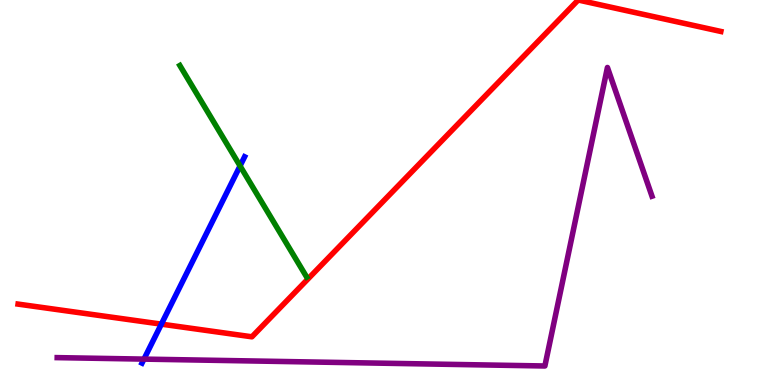[{'lines': ['blue', 'red'], 'intersections': [{'x': 2.08, 'y': 1.58}]}, {'lines': ['green', 'red'], 'intersections': []}, {'lines': ['purple', 'red'], 'intersections': []}, {'lines': ['blue', 'green'], 'intersections': [{'x': 3.1, 'y': 5.69}]}, {'lines': ['blue', 'purple'], 'intersections': [{'x': 1.86, 'y': 0.672}]}, {'lines': ['green', 'purple'], 'intersections': []}]